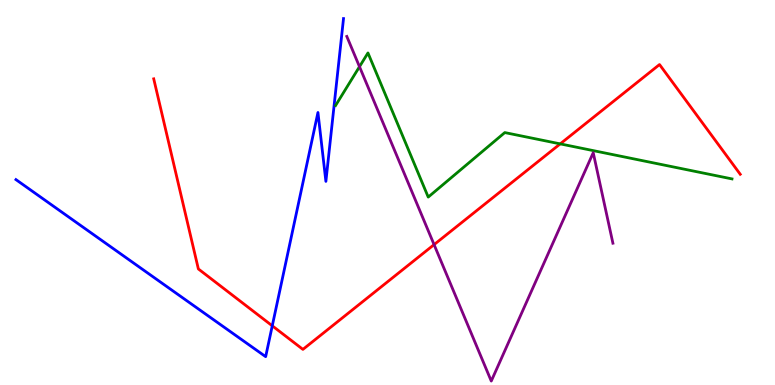[{'lines': ['blue', 'red'], 'intersections': [{'x': 3.51, 'y': 1.54}]}, {'lines': ['green', 'red'], 'intersections': [{'x': 7.23, 'y': 6.26}]}, {'lines': ['purple', 'red'], 'intersections': [{'x': 5.6, 'y': 3.65}]}, {'lines': ['blue', 'green'], 'intersections': []}, {'lines': ['blue', 'purple'], 'intersections': []}, {'lines': ['green', 'purple'], 'intersections': [{'x': 4.64, 'y': 8.27}]}]